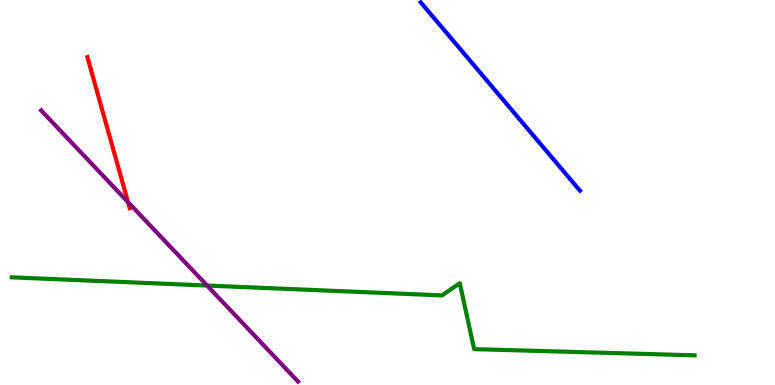[{'lines': ['blue', 'red'], 'intersections': []}, {'lines': ['green', 'red'], 'intersections': []}, {'lines': ['purple', 'red'], 'intersections': [{'x': 1.65, 'y': 4.75}]}, {'lines': ['blue', 'green'], 'intersections': []}, {'lines': ['blue', 'purple'], 'intersections': []}, {'lines': ['green', 'purple'], 'intersections': [{'x': 2.67, 'y': 2.58}]}]